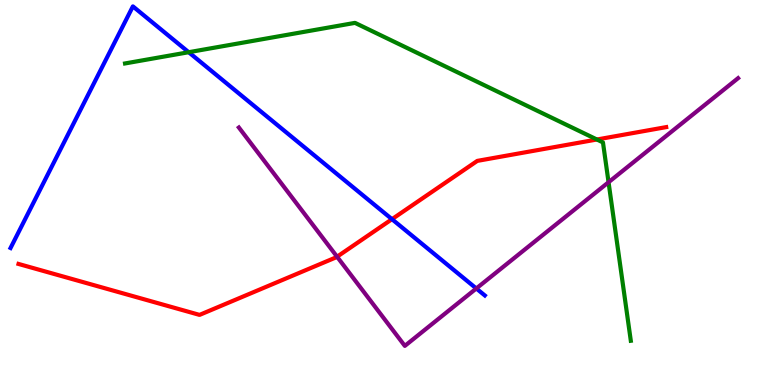[{'lines': ['blue', 'red'], 'intersections': [{'x': 5.06, 'y': 4.31}]}, {'lines': ['green', 'red'], 'intersections': [{'x': 7.7, 'y': 6.38}]}, {'lines': ['purple', 'red'], 'intersections': [{'x': 4.35, 'y': 3.33}]}, {'lines': ['blue', 'green'], 'intersections': [{'x': 2.43, 'y': 8.64}]}, {'lines': ['blue', 'purple'], 'intersections': [{'x': 6.15, 'y': 2.51}]}, {'lines': ['green', 'purple'], 'intersections': [{'x': 7.85, 'y': 5.27}]}]